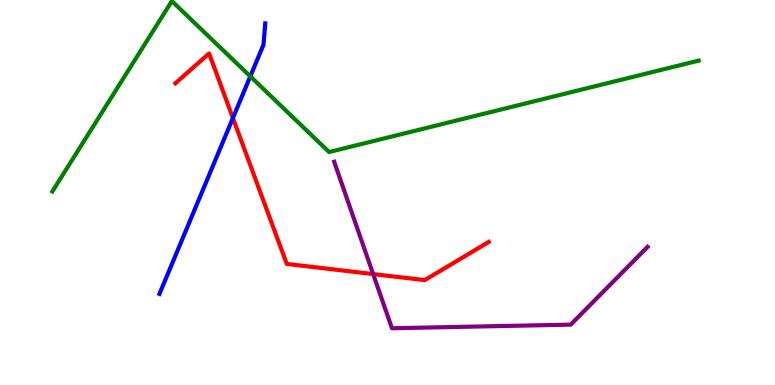[{'lines': ['blue', 'red'], 'intersections': [{'x': 3.01, 'y': 6.93}]}, {'lines': ['green', 'red'], 'intersections': []}, {'lines': ['purple', 'red'], 'intersections': [{'x': 4.81, 'y': 2.88}]}, {'lines': ['blue', 'green'], 'intersections': [{'x': 3.23, 'y': 8.02}]}, {'lines': ['blue', 'purple'], 'intersections': []}, {'lines': ['green', 'purple'], 'intersections': []}]